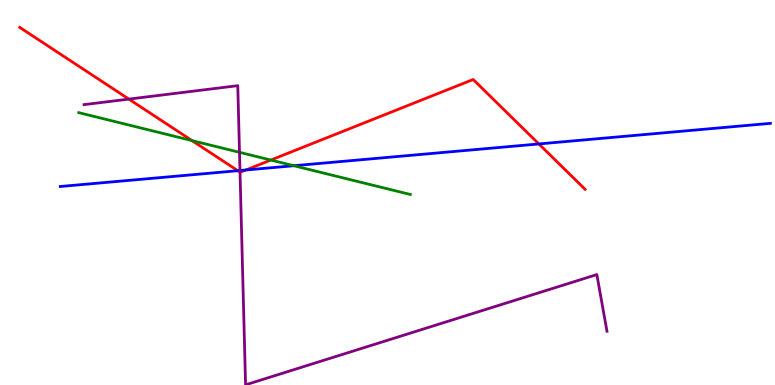[{'lines': ['blue', 'red'], 'intersections': [{'x': 3.07, 'y': 5.57}, {'x': 3.17, 'y': 5.58}, {'x': 6.95, 'y': 6.26}]}, {'lines': ['green', 'red'], 'intersections': [{'x': 2.48, 'y': 6.35}, {'x': 3.49, 'y': 5.84}]}, {'lines': ['purple', 'red'], 'intersections': [{'x': 1.66, 'y': 7.43}, {'x': 3.1, 'y': 5.53}]}, {'lines': ['blue', 'green'], 'intersections': [{'x': 3.79, 'y': 5.7}]}, {'lines': ['blue', 'purple'], 'intersections': [{'x': 3.1, 'y': 5.57}]}, {'lines': ['green', 'purple'], 'intersections': [{'x': 3.09, 'y': 6.04}]}]